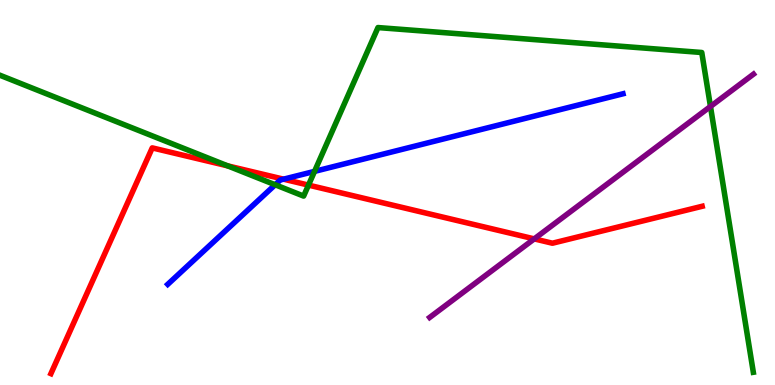[{'lines': ['blue', 'red'], 'intersections': [{'x': 3.66, 'y': 5.35}]}, {'lines': ['green', 'red'], 'intersections': [{'x': 2.94, 'y': 5.69}, {'x': 3.98, 'y': 5.19}]}, {'lines': ['purple', 'red'], 'intersections': [{'x': 6.89, 'y': 3.8}]}, {'lines': ['blue', 'green'], 'intersections': [{'x': 3.55, 'y': 5.2}, {'x': 4.06, 'y': 5.55}]}, {'lines': ['blue', 'purple'], 'intersections': []}, {'lines': ['green', 'purple'], 'intersections': [{'x': 9.17, 'y': 7.23}]}]